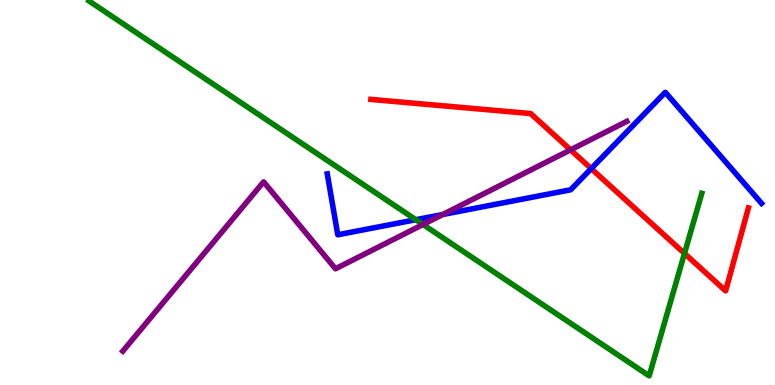[{'lines': ['blue', 'red'], 'intersections': [{'x': 7.63, 'y': 5.62}]}, {'lines': ['green', 'red'], 'intersections': [{'x': 8.83, 'y': 3.42}]}, {'lines': ['purple', 'red'], 'intersections': [{'x': 7.36, 'y': 6.11}]}, {'lines': ['blue', 'green'], 'intersections': [{'x': 5.37, 'y': 4.29}]}, {'lines': ['blue', 'purple'], 'intersections': [{'x': 5.71, 'y': 4.43}]}, {'lines': ['green', 'purple'], 'intersections': [{'x': 5.46, 'y': 4.17}]}]